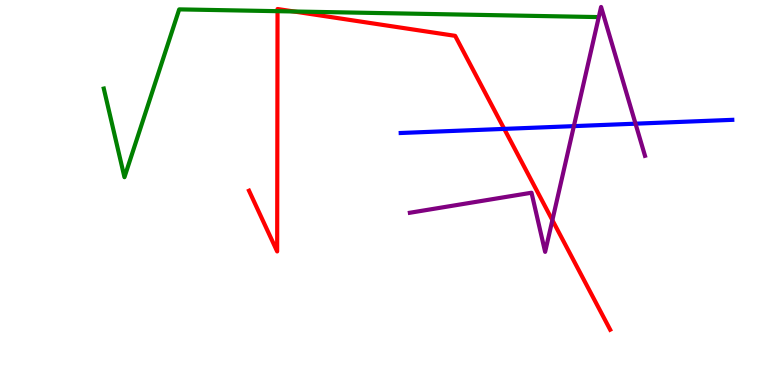[{'lines': ['blue', 'red'], 'intersections': [{'x': 6.51, 'y': 6.65}]}, {'lines': ['green', 'red'], 'intersections': [{'x': 3.58, 'y': 9.71}, {'x': 3.79, 'y': 9.7}]}, {'lines': ['purple', 'red'], 'intersections': [{'x': 7.13, 'y': 4.28}]}, {'lines': ['blue', 'green'], 'intersections': []}, {'lines': ['blue', 'purple'], 'intersections': [{'x': 7.4, 'y': 6.72}, {'x': 8.2, 'y': 6.79}]}, {'lines': ['green', 'purple'], 'intersections': []}]